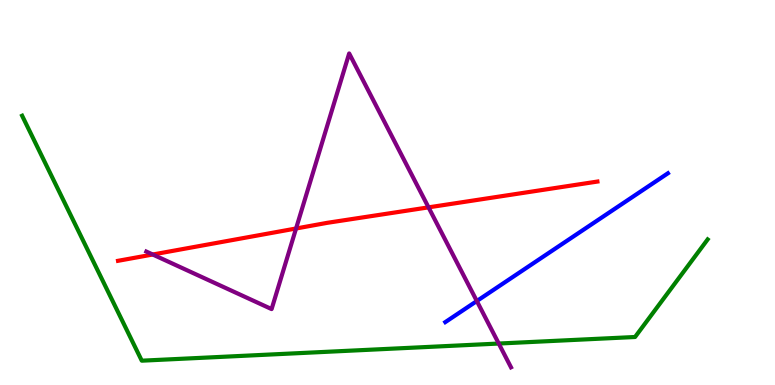[{'lines': ['blue', 'red'], 'intersections': []}, {'lines': ['green', 'red'], 'intersections': []}, {'lines': ['purple', 'red'], 'intersections': [{'x': 1.97, 'y': 3.39}, {'x': 3.82, 'y': 4.07}, {'x': 5.53, 'y': 4.61}]}, {'lines': ['blue', 'green'], 'intersections': []}, {'lines': ['blue', 'purple'], 'intersections': [{'x': 6.15, 'y': 2.18}]}, {'lines': ['green', 'purple'], 'intersections': [{'x': 6.44, 'y': 1.08}]}]